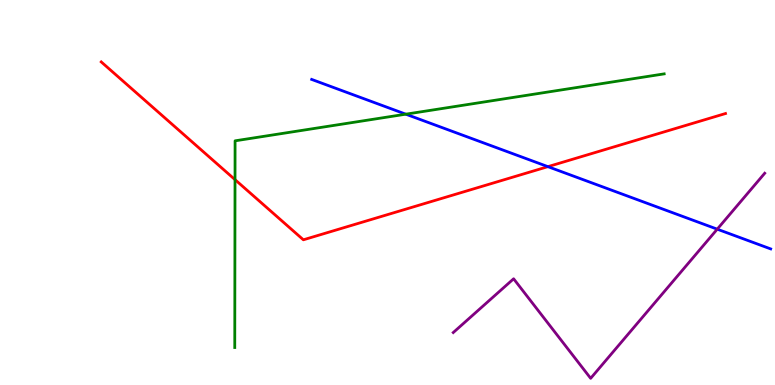[{'lines': ['blue', 'red'], 'intersections': [{'x': 7.07, 'y': 5.67}]}, {'lines': ['green', 'red'], 'intersections': [{'x': 3.03, 'y': 5.33}]}, {'lines': ['purple', 'red'], 'intersections': []}, {'lines': ['blue', 'green'], 'intersections': [{'x': 5.24, 'y': 7.03}]}, {'lines': ['blue', 'purple'], 'intersections': [{'x': 9.25, 'y': 4.05}]}, {'lines': ['green', 'purple'], 'intersections': []}]